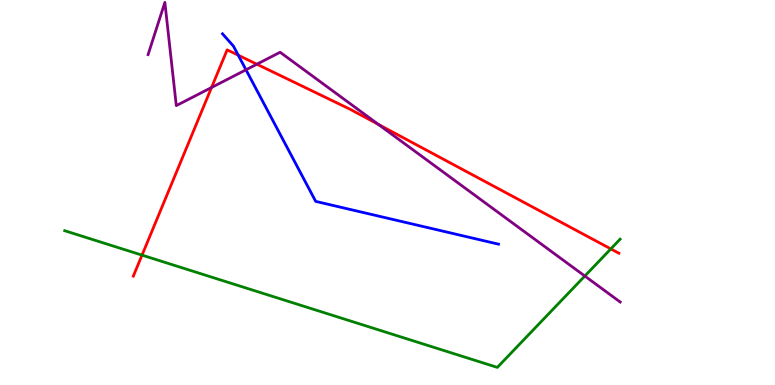[{'lines': ['blue', 'red'], 'intersections': [{'x': 3.07, 'y': 8.57}]}, {'lines': ['green', 'red'], 'intersections': [{'x': 1.83, 'y': 3.37}, {'x': 7.88, 'y': 3.54}]}, {'lines': ['purple', 'red'], 'intersections': [{'x': 2.73, 'y': 7.73}, {'x': 3.31, 'y': 8.33}, {'x': 4.88, 'y': 6.77}]}, {'lines': ['blue', 'green'], 'intersections': []}, {'lines': ['blue', 'purple'], 'intersections': [{'x': 3.17, 'y': 8.19}]}, {'lines': ['green', 'purple'], 'intersections': [{'x': 7.55, 'y': 2.83}]}]